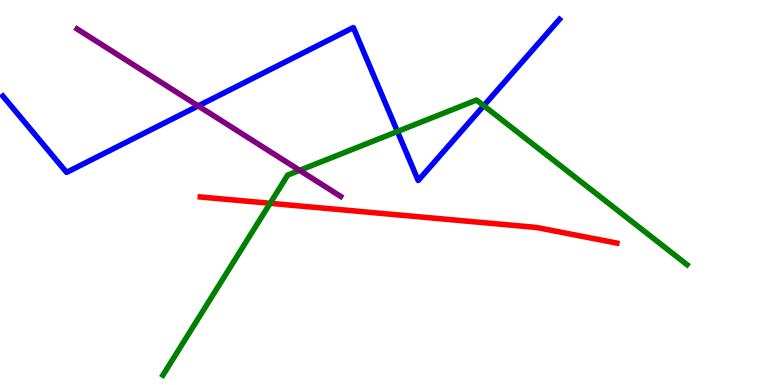[{'lines': ['blue', 'red'], 'intersections': []}, {'lines': ['green', 'red'], 'intersections': [{'x': 3.49, 'y': 4.72}]}, {'lines': ['purple', 'red'], 'intersections': []}, {'lines': ['blue', 'green'], 'intersections': [{'x': 5.13, 'y': 6.58}, {'x': 6.24, 'y': 7.25}]}, {'lines': ['blue', 'purple'], 'intersections': [{'x': 2.56, 'y': 7.25}]}, {'lines': ['green', 'purple'], 'intersections': [{'x': 3.87, 'y': 5.58}]}]